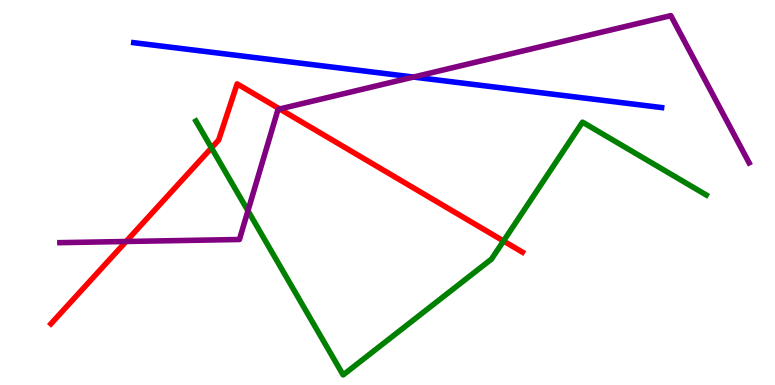[{'lines': ['blue', 'red'], 'intersections': []}, {'lines': ['green', 'red'], 'intersections': [{'x': 2.73, 'y': 6.16}, {'x': 6.5, 'y': 3.74}]}, {'lines': ['purple', 'red'], 'intersections': [{'x': 1.63, 'y': 3.73}, {'x': 3.61, 'y': 7.17}]}, {'lines': ['blue', 'green'], 'intersections': []}, {'lines': ['blue', 'purple'], 'intersections': [{'x': 5.33, 'y': 8.0}]}, {'lines': ['green', 'purple'], 'intersections': [{'x': 3.2, 'y': 4.53}]}]